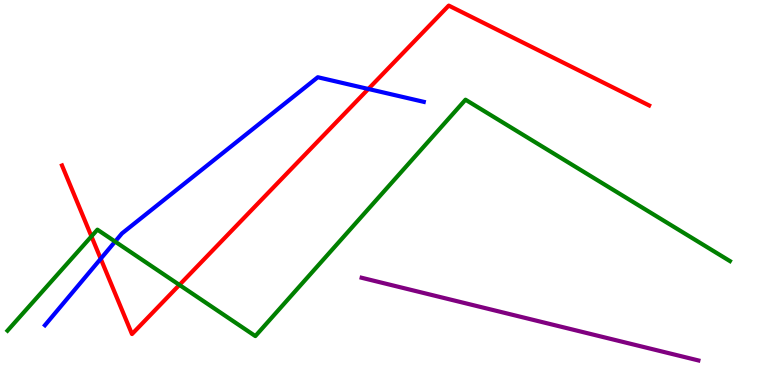[{'lines': ['blue', 'red'], 'intersections': [{'x': 1.3, 'y': 3.28}, {'x': 4.75, 'y': 7.69}]}, {'lines': ['green', 'red'], 'intersections': [{'x': 1.18, 'y': 3.86}, {'x': 2.31, 'y': 2.6}]}, {'lines': ['purple', 'red'], 'intersections': []}, {'lines': ['blue', 'green'], 'intersections': [{'x': 1.49, 'y': 3.72}]}, {'lines': ['blue', 'purple'], 'intersections': []}, {'lines': ['green', 'purple'], 'intersections': []}]